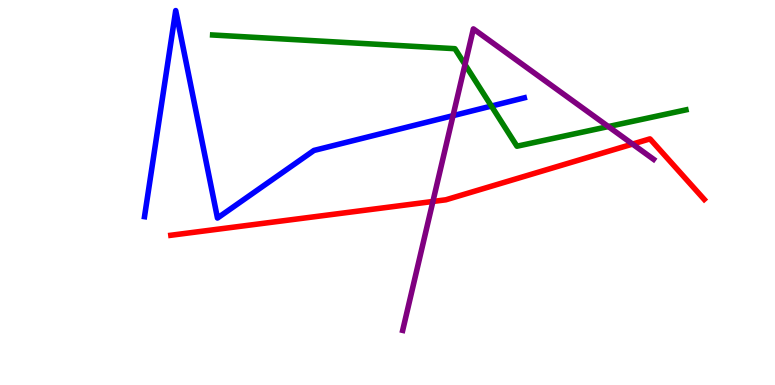[{'lines': ['blue', 'red'], 'intersections': []}, {'lines': ['green', 'red'], 'intersections': []}, {'lines': ['purple', 'red'], 'intersections': [{'x': 5.59, 'y': 4.77}, {'x': 8.16, 'y': 6.26}]}, {'lines': ['blue', 'green'], 'intersections': [{'x': 6.34, 'y': 7.25}]}, {'lines': ['blue', 'purple'], 'intersections': [{'x': 5.85, 'y': 7.0}]}, {'lines': ['green', 'purple'], 'intersections': [{'x': 6.0, 'y': 8.32}, {'x': 7.85, 'y': 6.71}]}]